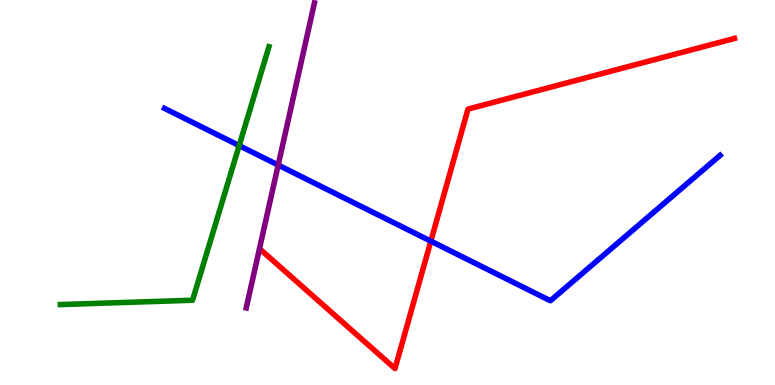[{'lines': ['blue', 'red'], 'intersections': [{'x': 5.56, 'y': 3.74}]}, {'lines': ['green', 'red'], 'intersections': []}, {'lines': ['purple', 'red'], 'intersections': []}, {'lines': ['blue', 'green'], 'intersections': [{'x': 3.09, 'y': 6.22}]}, {'lines': ['blue', 'purple'], 'intersections': [{'x': 3.59, 'y': 5.71}]}, {'lines': ['green', 'purple'], 'intersections': []}]